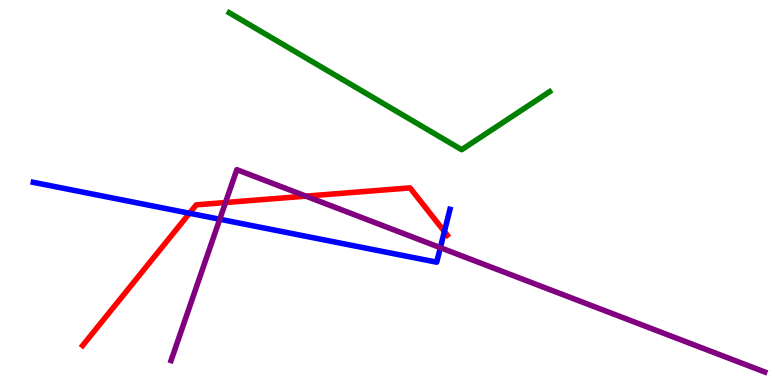[{'lines': ['blue', 'red'], 'intersections': [{'x': 2.44, 'y': 4.46}, {'x': 5.73, 'y': 3.99}]}, {'lines': ['green', 'red'], 'intersections': []}, {'lines': ['purple', 'red'], 'intersections': [{'x': 2.91, 'y': 4.74}, {'x': 3.95, 'y': 4.91}]}, {'lines': ['blue', 'green'], 'intersections': []}, {'lines': ['blue', 'purple'], 'intersections': [{'x': 2.84, 'y': 4.31}, {'x': 5.68, 'y': 3.57}]}, {'lines': ['green', 'purple'], 'intersections': []}]